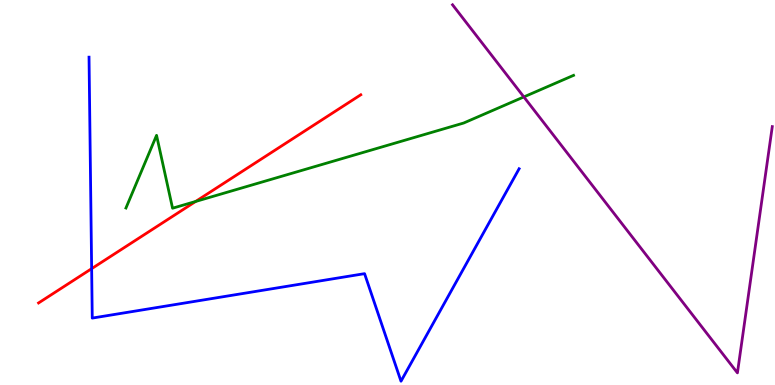[{'lines': ['blue', 'red'], 'intersections': [{'x': 1.18, 'y': 3.02}]}, {'lines': ['green', 'red'], 'intersections': [{'x': 2.52, 'y': 4.77}]}, {'lines': ['purple', 'red'], 'intersections': []}, {'lines': ['blue', 'green'], 'intersections': []}, {'lines': ['blue', 'purple'], 'intersections': []}, {'lines': ['green', 'purple'], 'intersections': [{'x': 6.76, 'y': 7.48}]}]